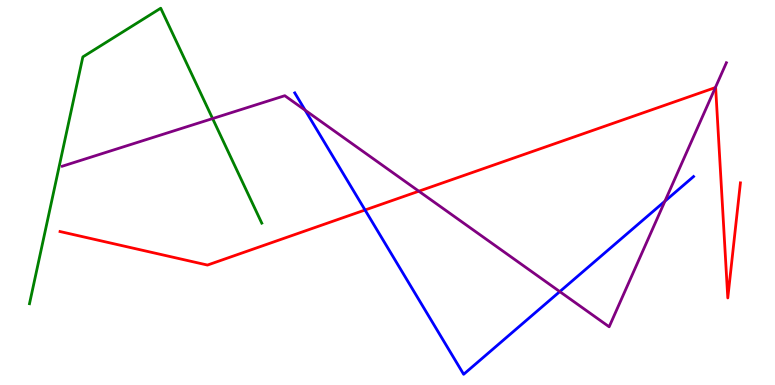[{'lines': ['blue', 'red'], 'intersections': [{'x': 4.71, 'y': 4.55}]}, {'lines': ['green', 'red'], 'intersections': []}, {'lines': ['purple', 'red'], 'intersections': [{'x': 5.4, 'y': 5.03}, {'x': 9.23, 'y': 7.73}]}, {'lines': ['blue', 'green'], 'intersections': []}, {'lines': ['blue', 'purple'], 'intersections': [{'x': 3.94, 'y': 7.14}, {'x': 7.22, 'y': 2.43}, {'x': 8.58, 'y': 4.77}]}, {'lines': ['green', 'purple'], 'intersections': [{'x': 2.74, 'y': 6.92}]}]